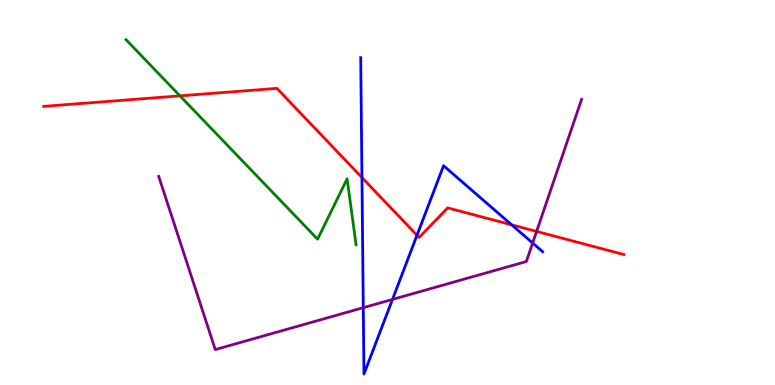[{'lines': ['blue', 'red'], 'intersections': [{'x': 4.67, 'y': 5.39}, {'x': 5.38, 'y': 3.89}, {'x': 6.6, 'y': 4.16}]}, {'lines': ['green', 'red'], 'intersections': [{'x': 2.32, 'y': 7.51}]}, {'lines': ['purple', 'red'], 'intersections': [{'x': 6.92, 'y': 3.99}]}, {'lines': ['blue', 'green'], 'intersections': []}, {'lines': ['blue', 'purple'], 'intersections': [{'x': 4.69, 'y': 2.01}, {'x': 5.06, 'y': 2.22}, {'x': 6.87, 'y': 3.69}]}, {'lines': ['green', 'purple'], 'intersections': []}]